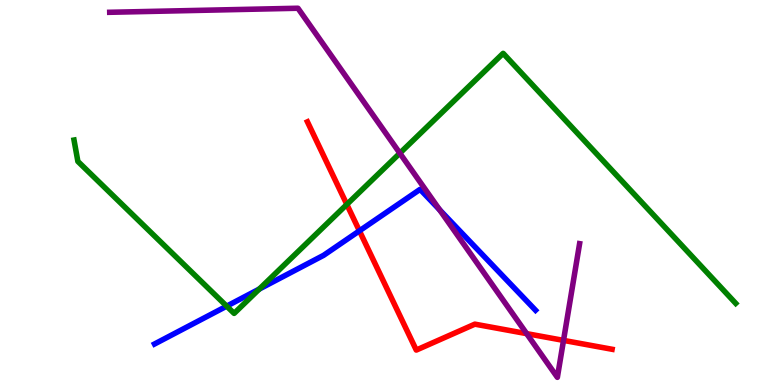[{'lines': ['blue', 'red'], 'intersections': [{'x': 4.64, 'y': 4.0}]}, {'lines': ['green', 'red'], 'intersections': [{'x': 4.48, 'y': 4.69}]}, {'lines': ['purple', 'red'], 'intersections': [{'x': 6.8, 'y': 1.33}, {'x': 7.27, 'y': 1.16}]}, {'lines': ['blue', 'green'], 'intersections': [{'x': 2.92, 'y': 2.05}, {'x': 3.35, 'y': 2.49}]}, {'lines': ['blue', 'purple'], 'intersections': [{'x': 5.67, 'y': 4.55}]}, {'lines': ['green', 'purple'], 'intersections': [{'x': 5.16, 'y': 6.02}]}]